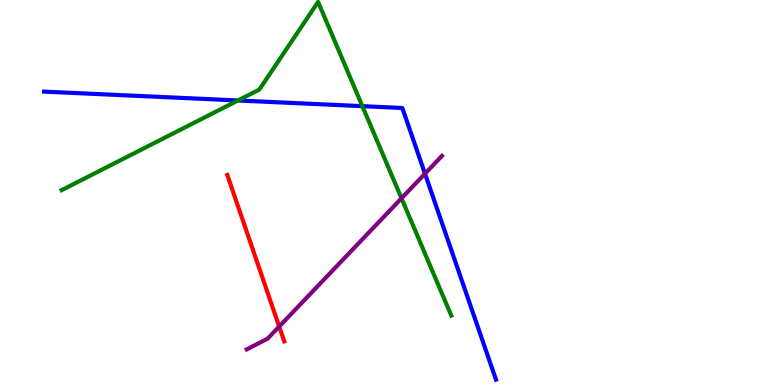[{'lines': ['blue', 'red'], 'intersections': []}, {'lines': ['green', 'red'], 'intersections': []}, {'lines': ['purple', 'red'], 'intersections': [{'x': 3.6, 'y': 1.52}]}, {'lines': ['blue', 'green'], 'intersections': [{'x': 3.07, 'y': 7.39}, {'x': 4.68, 'y': 7.24}]}, {'lines': ['blue', 'purple'], 'intersections': [{'x': 5.48, 'y': 5.49}]}, {'lines': ['green', 'purple'], 'intersections': [{'x': 5.18, 'y': 4.85}]}]